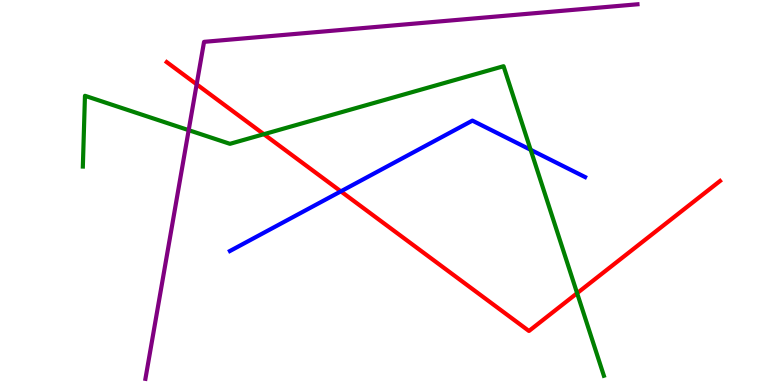[{'lines': ['blue', 'red'], 'intersections': [{'x': 4.4, 'y': 5.03}]}, {'lines': ['green', 'red'], 'intersections': [{'x': 3.4, 'y': 6.51}, {'x': 7.45, 'y': 2.39}]}, {'lines': ['purple', 'red'], 'intersections': [{'x': 2.54, 'y': 7.81}]}, {'lines': ['blue', 'green'], 'intersections': [{'x': 6.85, 'y': 6.11}]}, {'lines': ['blue', 'purple'], 'intersections': []}, {'lines': ['green', 'purple'], 'intersections': [{'x': 2.43, 'y': 6.62}]}]